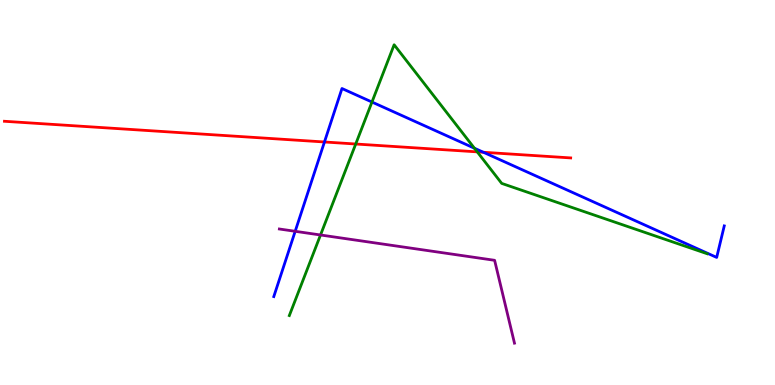[{'lines': ['blue', 'red'], 'intersections': [{'x': 4.19, 'y': 6.31}, {'x': 6.24, 'y': 6.04}]}, {'lines': ['green', 'red'], 'intersections': [{'x': 4.59, 'y': 6.26}, {'x': 6.16, 'y': 6.06}]}, {'lines': ['purple', 'red'], 'intersections': []}, {'lines': ['blue', 'green'], 'intersections': [{'x': 4.8, 'y': 7.35}, {'x': 6.12, 'y': 6.15}]}, {'lines': ['blue', 'purple'], 'intersections': [{'x': 3.81, 'y': 3.99}]}, {'lines': ['green', 'purple'], 'intersections': [{'x': 4.14, 'y': 3.9}]}]